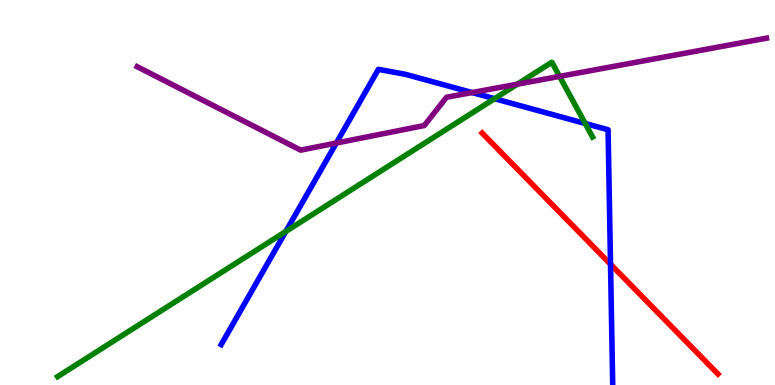[{'lines': ['blue', 'red'], 'intersections': [{'x': 7.88, 'y': 3.14}]}, {'lines': ['green', 'red'], 'intersections': []}, {'lines': ['purple', 'red'], 'intersections': []}, {'lines': ['blue', 'green'], 'intersections': [{'x': 3.69, 'y': 3.99}, {'x': 6.38, 'y': 7.44}, {'x': 7.55, 'y': 6.79}]}, {'lines': ['blue', 'purple'], 'intersections': [{'x': 4.34, 'y': 6.28}, {'x': 6.09, 'y': 7.6}]}, {'lines': ['green', 'purple'], 'intersections': [{'x': 6.68, 'y': 7.81}, {'x': 7.22, 'y': 8.02}]}]